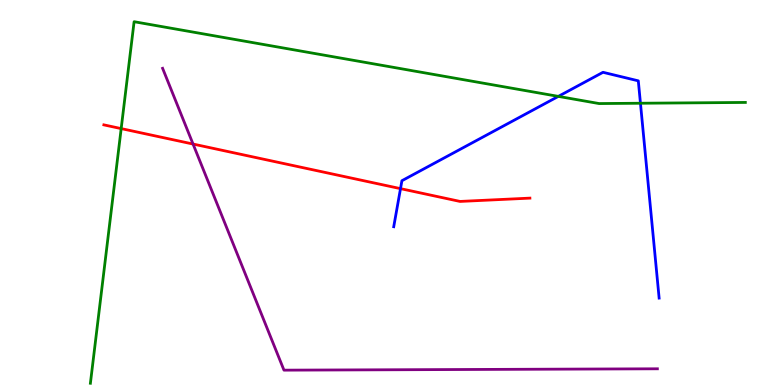[{'lines': ['blue', 'red'], 'intersections': [{'x': 5.17, 'y': 5.1}]}, {'lines': ['green', 'red'], 'intersections': [{'x': 1.56, 'y': 6.66}]}, {'lines': ['purple', 'red'], 'intersections': [{'x': 2.49, 'y': 6.26}]}, {'lines': ['blue', 'green'], 'intersections': [{'x': 7.2, 'y': 7.5}, {'x': 8.26, 'y': 7.32}]}, {'lines': ['blue', 'purple'], 'intersections': []}, {'lines': ['green', 'purple'], 'intersections': []}]